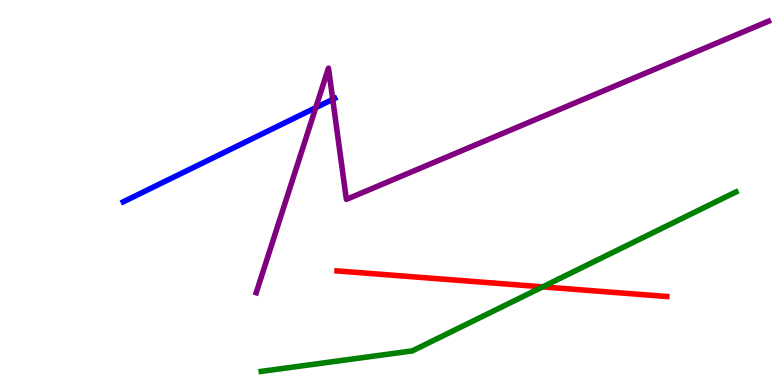[{'lines': ['blue', 'red'], 'intersections': []}, {'lines': ['green', 'red'], 'intersections': [{'x': 7.0, 'y': 2.55}]}, {'lines': ['purple', 'red'], 'intersections': []}, {'lines': ['blue', 'green'], 'intersections': []}, {'lines': ['blue', 'purple'], 'intersections': [{'x': 4.07, 'y': 7.2}, {'x': 4.29, 'y': 7.42}]}, {'lines': ['green', 'purple'], 'intersections': []}]